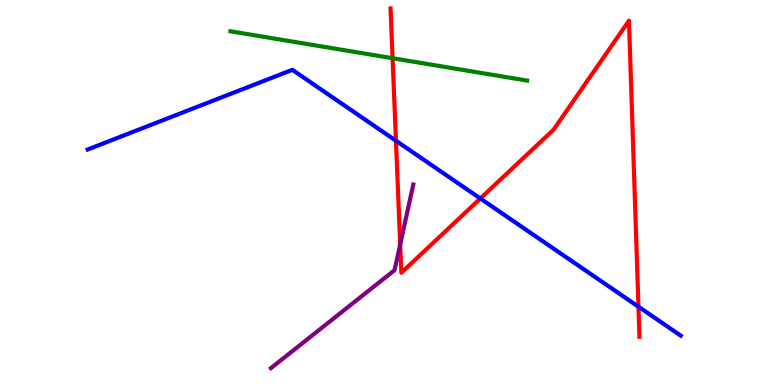[{'lines': ['blue', 'red'], 'intersections': [{'x': 5.11, 'y': 6.34}, {'x': 6.2, 'y': 4.84}, {'x': 8.24, 'y': 2.03}]}, {'lines': ['green', 'red'], 'intersections': [{'x': 5.07, 'y': 8.49}]}, {'lines': ['purple', 'red'], 'intersections': [{'x': 5.16, 'y': 3.65}]}, {'lines': ['blue', 'green'], 'intersections': []}, {'lines': ['blue', 'purple'], 'intersections': []}, {'lines': ['green', 'purple'], 'intersections': []}]